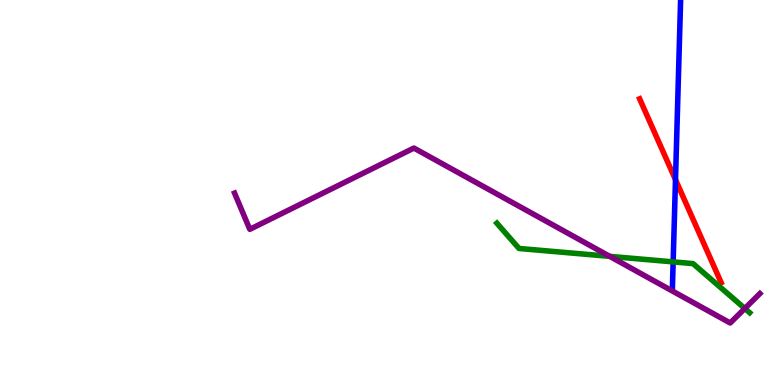[{'lines': ['blue', 'red'], 'intersections': [{'x': 8.72, 'y': 5.33}]}, {'lines': ['green', 'red'], 'intersections': []}, {'lines': ['purple', 'red'], 'intersections': []}, {'lines': ['blue', 'green'], 'intersections': [{'x': 8.69, 'y': 3.2}]}, {'lines': ['blue', 'purple'], 'intersections': []}, {'lines': ['green', 'purple'], 'intersections': [{'x': 7.87, 'y': 3.34}, {'x': 9.61, 'y': 1.99}]}]